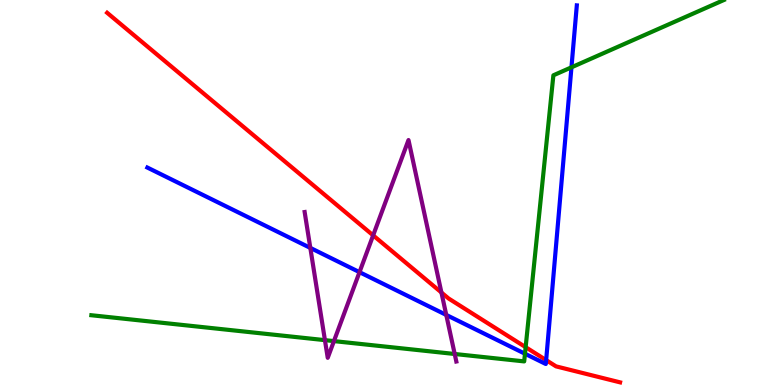[{'lines': ['blue', 'red'], 'intersections': [{'x': 7.05, 'y': 0.646}]}, {'lines': ['green', 'red'], 'intersections': [{'x': 6.78, 'y': 0.983}]}, {'lines': ['purple', 'red'], 'intersections': [{'x': 4.81, 'y': 3.89}, {'x': 5.7, 'y': 2.4}]}, {'lines': ['blue', 'green'], 'intersections': [{'x': 6.77, 'y': 0.812}, {'x': 7.37, 'y': 8.25}]}, {'lines': ['blue', 'purple'], 'intersections': [{'x': 4.0, 'y': 3.56}, {'x': 4.64, 'y': 2.93}, {'x': 5.76, 'y': 1.82}]}, {'lines': ['green', 'purple'], 'intersections': [{'x': 4.19, 'y': 1.16}, {'x': 4.31, 'y': 1.14}, {'x': 5.87, 'y': 0.805}]}]